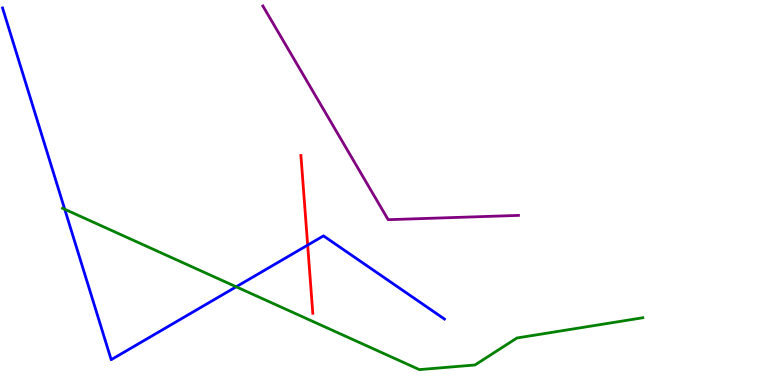[{'lines': ['blue', 'red'], 'intersections': [{'x': 3.97, 'y': 3.63}]}, {'lines': ['green', 'red'], 'intersections': []}, {'lines': ['purple', 'red'], 'intersections': []}, {'lines': ['blue', 'green'], 'intersections': [{'x': 0.835, 'y': 4.56}, {'x': 3.05, 'y': 2.55}]}, {'lines': ['blue', 'purple'], 'intersections': []}, {'lines': ['green', 'purple'], 'intersections': []}]